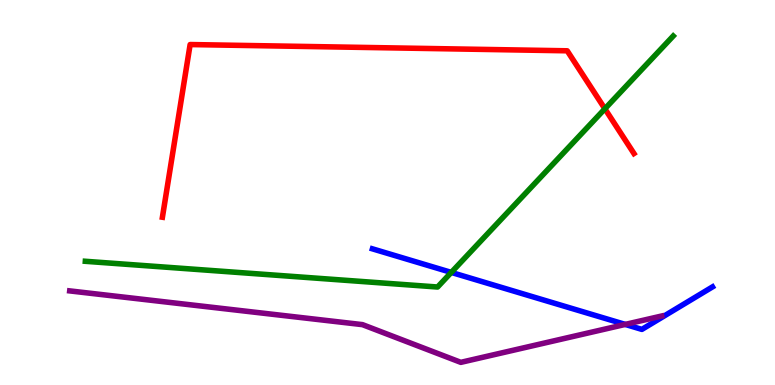[{'lines': ['blue', 'red'], 'intersections': []}, {'lines': ['green', 'red'], 'intersections': [{'x': 7.81, 'y': 7.17}]}, {'lines': ['purple', 'red'], 'intersections': []}, {'lines': ['blue', 'green'], 'intersections': [{'x': 5.82, 'y': 2.92}]}, {'lines': ['blue', 'purple'], 'intersections': [{'x': 8.07, 'y': 1.57}]}, {'lines': ['green', 'purple'], 'intersections': []}]